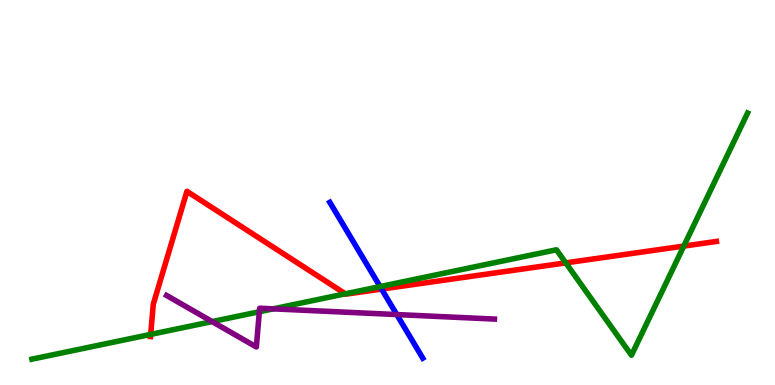[{'lines': ['blue', 'red'], 'intersections': [{'x': 4.92, 'y': 2.49}]}, {'lines': ['green', 'red'], 'intersections': [{'x': 1.94, 'y': 1.31}, {'x': 4.46, 'y': 2.37}, {'x': 7.3, 'y': 3.17}, {'x': 8.82, 'y': 3.61}]}, {'lines': ['purple', 'red'], 'intersections': []}, {'lines': ['blue', 'green'], 'intersections': [{'x': 4.9, 'y': 2.56}]}, {'lines': ['blue', 'purple'], 'intersections': [{'x': 5.12, 'y': 1.83}]}, {'lines': ['green', 'purple'], 'intersections': [{'x': 2.74, 'y': 1.65}, {'x': 3.35, 'y': 1.9}, {'x': 3.53, 'y': 1.98}]}]